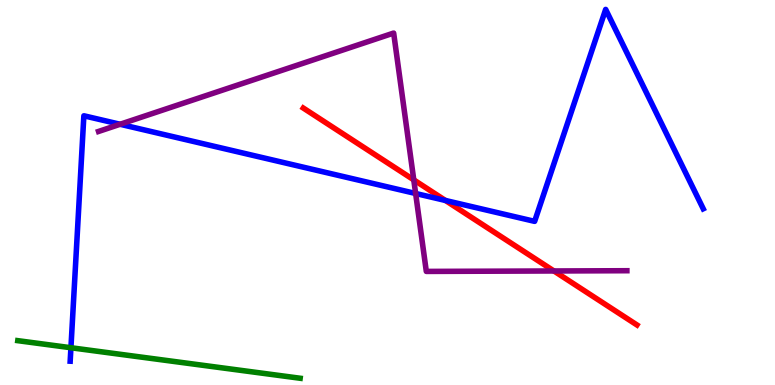[{'lines': ['blue', 'red'], 'intersections': [{'x': 5.75, 'y': 4.79}]}, {'lines': ['green', 'red'], 'intersections': []}, {'lines': ['purple', 'red'], 'intersections': [{'x': 5.34, 'y': 5.33}, {'x': 7.15, 'y': 2.96}]}, {'lines': ['blue', 'green'], 'intersections': [{'x': 0.915, 'y': 0.968}]}, {'lines': ['blue', 'purple'], 'intersections': [{'x': 1.55, 'y': 6.77}, {'x': 5.36, 'y': 4.97}]}, {'lines': ['green', 'purple'], 'intersections': []}]